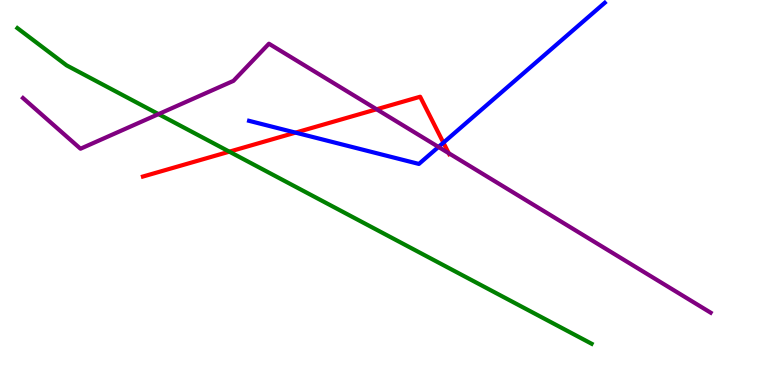[{'lines': ['blue', 'red'], 'intersections': [{'x': 3.81, 'y': 6.56}, {'x': 5.72, 'y': 6.29}]}, {'lines': ['green', 'red'], 'intersections': [{'x': 2.96, 'y': 6.06}]}, {'lines': ['purple', 'red'], 'intersections': [{'x': 4.86, 'y': 7.16}, {'x': 5.79, 'y': 6.02}]}, {'lines': ['blue', 'green'], 'intersections': []}, {'lines': ['blue', 'purple'], 'intersections': [{'x': 5.66, 'y': 6.18}]}, {'lines': ['green', 'purple'], 'intersections': [{'x': 2.05, 'y': 7.04}]}]